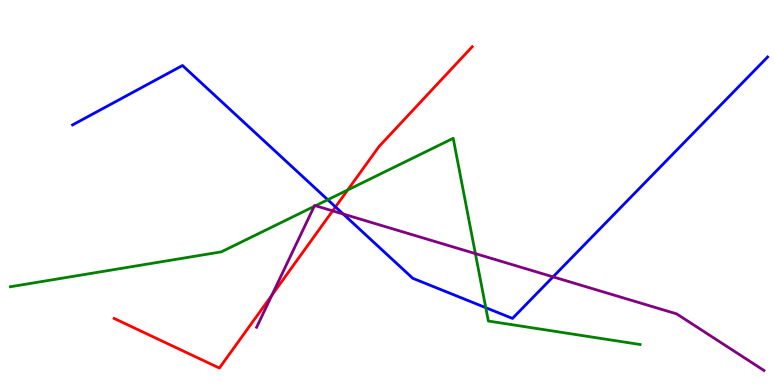[{'lines': ['blue', 'red'], 'intersections': [{'x': 4.33, 'y': 4.63}]}, {'lines': ['green', 'red'], 'intersections': [{'x': 4.49, 'y': 5.07}]}, {'lines': ['purple', 'red'], 'intersections': [{'x': 3.51, 'y': 2.33}, {'x': 4.29, 'y': 4.52}]}, {'lines': ['blue', 'green'], 'intersections': [{'x': 4.23, 'y': 4.81}, {'x': 6.27, 'y': 2.01}]}, {'lines': ['blue', 'purple'], 'intersections': [{'x': 4.43, 'y': 4.44}, {'x': 7.14, 'y': 2.81}]}, {'lines': ['green', 'purple'], 'intersections': [{'x': 4.05, 'y': 4.64}, {'x': 4.07, 'y': 4.66}, {'x': 6.13, 'y': 3.41}]}]